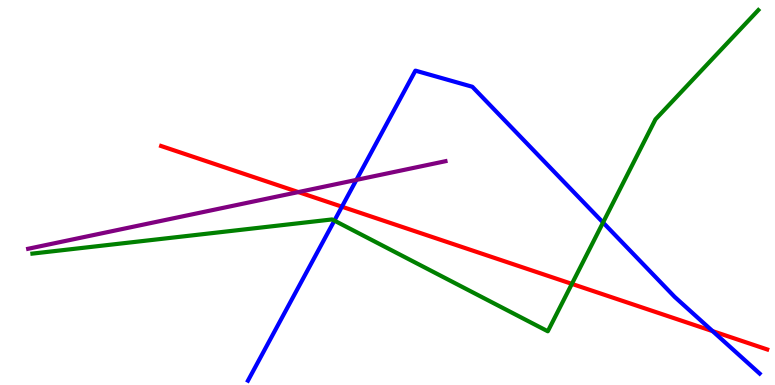[{'lines': ['blue', 'red'], 'intersections': [{'x': 4.41, 'y': 4.63}, {'x': 9.19, 'y': 1.4}]}, {'lines': ['green', 'red'], 'intersections': [{'x': 7.38, 'y': 2.63}]}, {'lines': ['purple', 'red'], 'intersections': [{'x': 3.85, 'y': 5.01}]}, {'lines': ['blue', 'green'], 'intersections': [{'x': 4.31, 'y': 4.27}, {'x': 7.78, 'y': 4.22}]}, {'lines': ['blue', 'purple'], 'intersections': [{'x': 4.6, 'y': 5.33}]}, {'lines': ['green', 'purple'], 'intersections': []}]